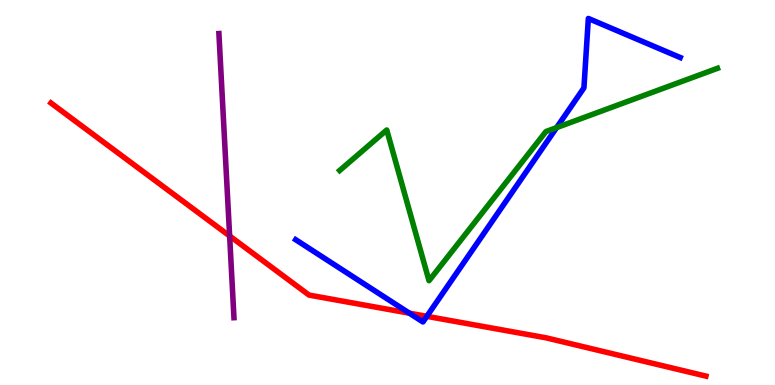[{'lines': ['blue', 'red'], 'intersections': [{'x': 5.28, 'y': 1.87}, {'x': 5.51, 'y': 1.78}]}, {'lines': ['green', 'red'], 'intersections': []}, {'lines': ['purple', 'red'], 'intersections': [{'x': 2.96, 'y': 3.87}]}, {'lines': ['blue', 'green'], 'intersections': [{'x': 7.18, 'y': 6.69}]}, {'lines': ['blue', 'purple'], 'intersections': []}, {'lines': ['green', 'purple'], 'intersections': []}]